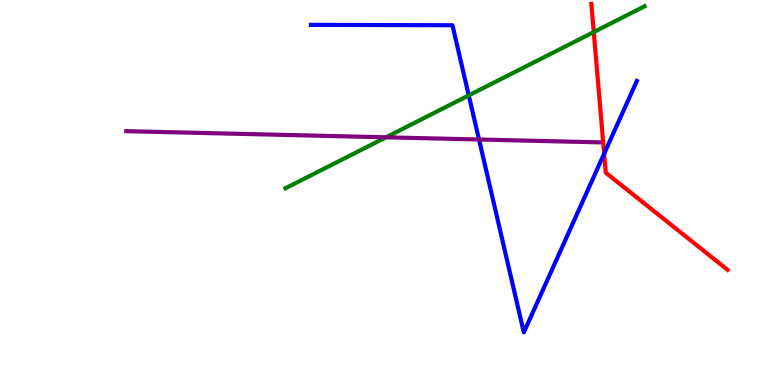[{'lines': ['blue', 'red'], 'intersections': [{'x': 7.8, 'y': 6.01}]}, {'lines': ['green', 'red'], 'intersections': [{'x': 7.66, 'y': 9.17}]}, {'lines': ['purple', 'red'], 'intersections': []}, {'lines': ['blue', 'green'], 'intersections': [{'x': 6.05, 'y': 7.52}]}, {'lines': ['blue', 'purple'], 'intersections': [{'x': 6.18, 'y': 6.38}]}, {'lines': ['green', 'purple'], 'intersections': [{'x': 4.98, 'y': 6.43}]}]